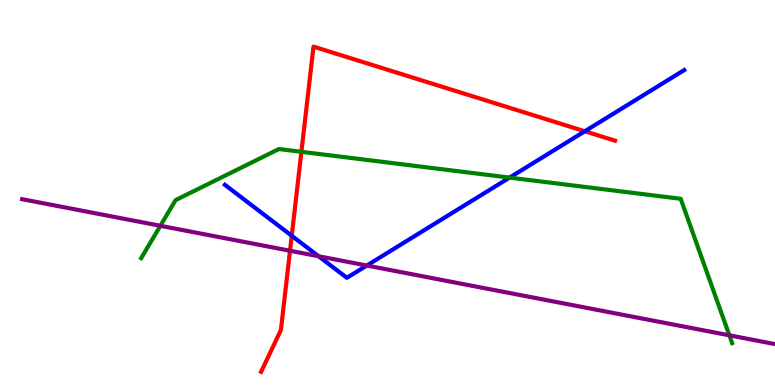[{'lines': ['blue', 'red'], 'intersections': [{'x': 3.76, 'y': 3.88}, {'x': 7.55, 'y': 6.59}]}, {'lines': ['green', 'red'], 'intersections': [{'x': 3.89, 'y': 6.06}]}, {'lines': ['purple', 'red'], 'intersections': [{'x': 3.74, 'y': 3.49}]}, {'lines': ['blue', 'green'], 'intersections': [{'x': 6.58, 'y': 5.39}]}, {'lines': ['blue', 'purple'], 'intersections': [{'x': 4.11, 'y': 3.34}, {'x': 4.73, 'y': 3.1}]}, {'lines': ['green', 'purple'], 'intersections': [{'x': 2.07, 'y': 4.14}, {'x': 9.41, 'y': 1.29}]}]